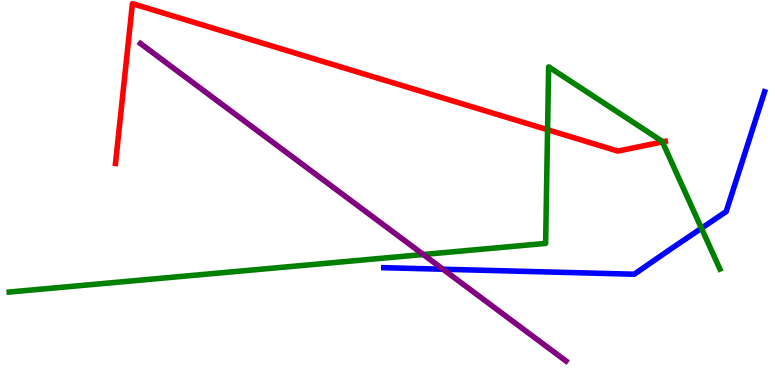[{'lines': ['blue', 'red'], 'intersections': []}, {'lines': ['green', 'red'], 'intersections': [{'x': 7.07, 'y': 6.63}, {'x': 8.55, 'y': 6.31}]}, {'lines': ['purple', 'red'], 'intersections': []}, {'lines': ['blue', 'green'], 'intersections': [{'x': 9.05, 'y': 4.07}]}, {'lines': ['blue', 'purple'], 'intersections': [{'x': 5.72, 'y': 3.01}]}, {'lines': ['green', 'purple'], 'intersections': [{'x': 5.46, 'y': 3.39}]}]